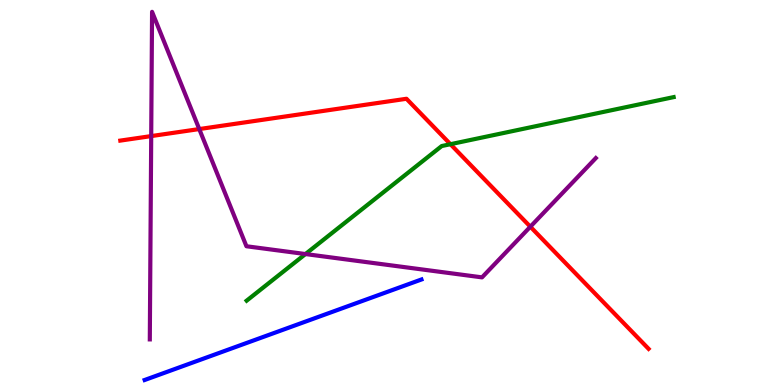[{'lines': ['blue', 'red'], 'intersections': []}, {'lines': ['green', 'red'], 'intersections': [{'x': 5.81, 'y': 6.25}]}, {'lines': ['purple', 'red'], 'intersections': [{'x': 1.95, 'y': 6.47}, {'x': 2.57, 'y': 6.65}, {'x': 6.84, 'y': 4.11}]}, {'lines': ['blue', 'green'], 'intersections': []}, {'lines': ['blue', 'purple'], 'intersections': []}, {'lines': ['green', 'purple'], 'intersections': [{'x': 3.94, 'y': 3.4}]}]